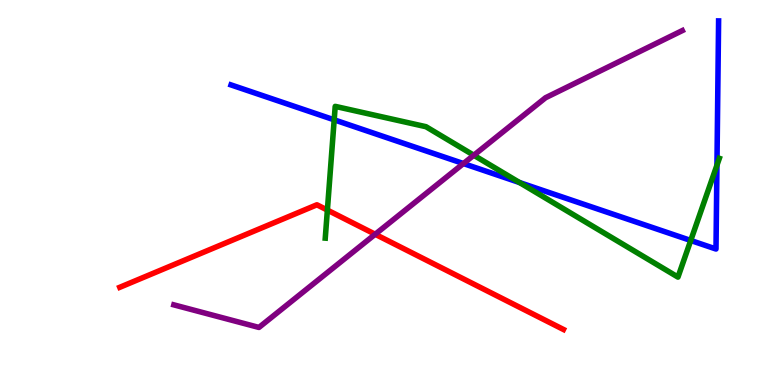[{'lines': ['blue', 'red'], 'intersections': []}, {'lines': ['green', 'red'], 'intersections': [{'x': 4.22, 'y': 4.54}]}, {'lines': ['purple', 'red'], 'intersections': [{'x': 4.84, 'y': 3.92}]}, {'lines': ['blue', 'green'], 'intersections': [{'x': 4.31, 'y': 6.89}, {'x': 6.7, 'y': 5.26}, {'x': 8.91, 'y': 3.75}, {'x': 9.25, 'y': 5.71}]}, {'lines': ['blue', 'purple'], 'intersections': [{'x': 5.98, 'y': 5.75}]}, {'lines': ['green', 'purple'], 'intersections': [{'x': 6.11, 'y': 5.97}]}]